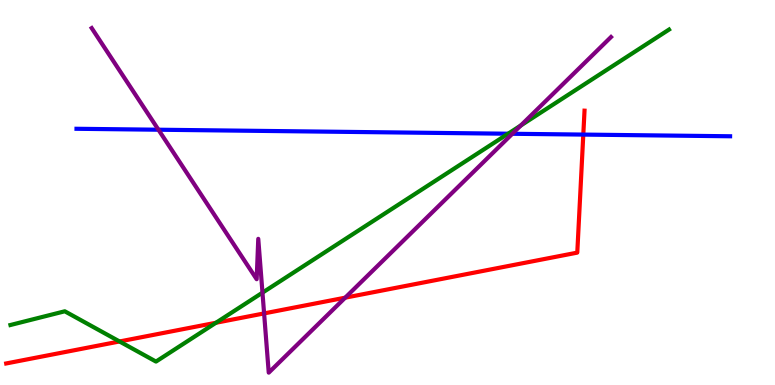[{'lines': ['blue', 'red'], 'intersections': [{'x': 7.53, 'y': 6.5}]}, {'lines': ['green', 'red'], 'intersections': [{'x': 1.54, 'y': 1.13}, {'x': 2.79, 'y': 1.62}]}, {'lines': ['purple', 'red'], 'intersections': [{'x': 3.41, 'y': 1.86}, {'x': 4.45, 'y': 2.27}]}, {'lines': ['blue', 'green'], 'intersections': [{'x': 6.56, 'y': 6.53}]}, {'lines': ['blue', 'purple'], 'intersections': [{'x': 2.04, 'y': 6.63}, {'x': 6.61, 'y': 6.53}]}, {'lines': ['green', 'purple'], 'intersections': [{'x': 3.39, 'y': 2.4}, {'x': 6.72, 'y': 6.74}]}]